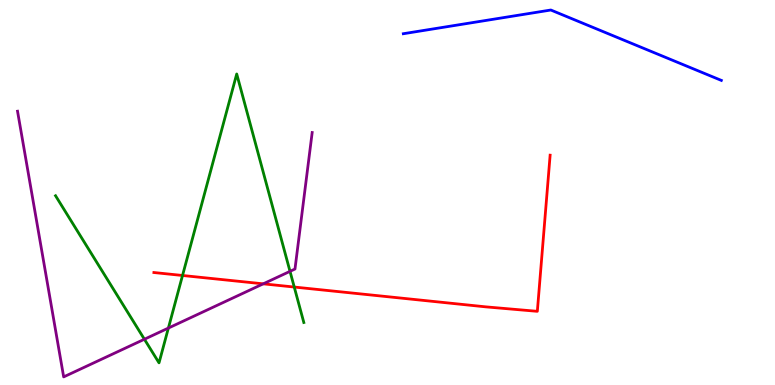[{'lines': ['blue', 'red'], 'intersections': []}, {'lines': ['green', 'red'], 'intersections': [{'x': 2.36, 'y': 2.84}, {'x': 3.8, 'y': 2.54}]}, {'lines': ['purple', 'red'], 'intersections': [{'x': 3.4, 'y': 2.63}]}, {'lines': ['blue', 'green'], 'intersections': []}, {'lines': ['blue', 'purple'], 'intersections': []}, {'lines': ['green', 'purple'], 'intersections': [{'x': 1.86, 'y': 1.19}, {'x': 2.17, 'y': 1.48}, {'x': 3.74, 'y': 2.95}]}]